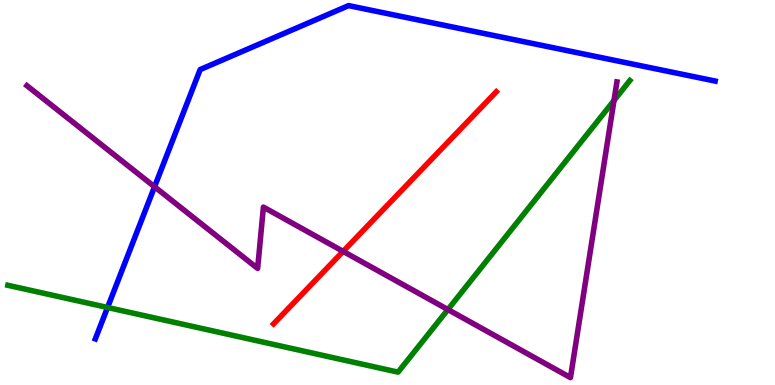[{'lines': ['blue', 'red'], 'intersections': []}, {'lines': ['green', 'red'], 'intersections': []}, {'lines': ['purple', 'red'], 'intersections': [{'x': 4.43, 'y': 3.47}]}, {'lines': ['blue', 'green'], 'intersections': [{'x': 1.39, 'y': 2.01}]}, {'lines': ['blue', 'purple'], 'intersections': [{'x': 1.99, 'y': 5.15}]}, {'lines': ['green', 'purple'], 'intersections': [{'x': 5.78, 'y': 1.96}, {'x': 7.92, 'y': 7.39}]}]